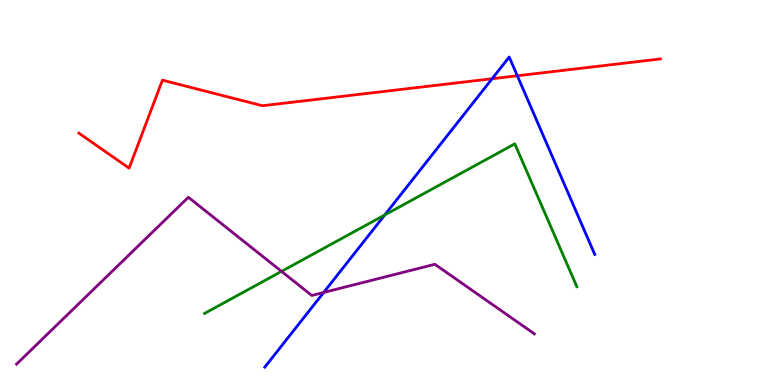[{'lines': ['blue', 'red'], 'intersections': [{'x': 6.35, 'y': 7.96}, {'x': 6.68, 'y': 8.03}]}, {'lines': ['green', 'red'], 'intersections': []}, {'lines': ['purple', 'red'], 'intersections': []}, {'lines': ['blue', 'green'], 'intersections': [{'x': 4.96, 'y': 4.42}]}, {'lines': ['blue', 'purple'], 'intersections': [{'x': 4.18, 'y': 2.4}]}, {'lines': ['green', 'purple'], 'intersections': [{'x': 3.63, 'y': 2.95}]}]